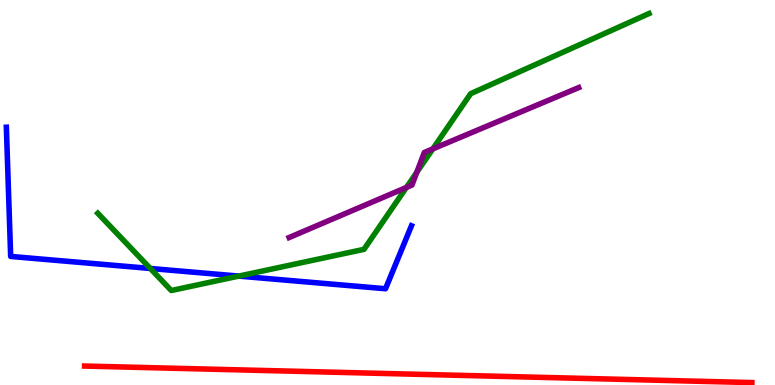[{'lines': ['blue', 'red'], 'intersections': []}, {'lines': ['green', 'red'], 'intersections': []}, {'lines': ['purple', 'red'], 'intersections': []}, {'lines': ['blue', 'green'], 'intersections': [{'x': 1.94, 'y': 3.03}, {'x': 3.08, 'y': 2.83}]}, {'lines': ['blue', 'purple'], 'intersections': []}, {'lines': ['green', 'purple'], 'intersections': [{'x': 5.24, 'y': 5.13}, {'x': 5.38, 'y': 5.53}, {'x': 5.58, 'y': 6.13}]}]